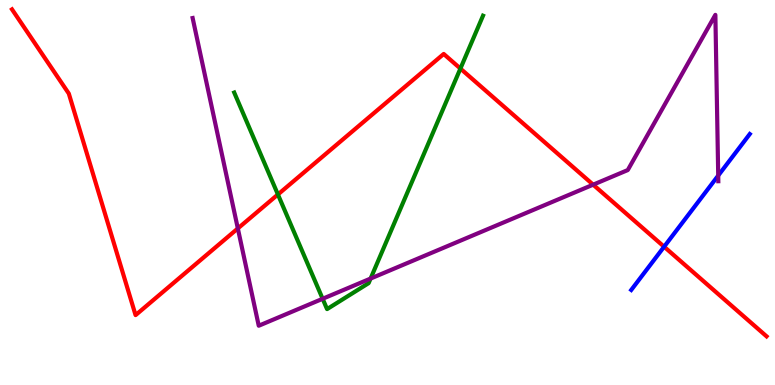[{'lines': ['blue', 'red'], 'intersections': [{'x': 8.57, 'y': 3.59}]}, {'lines': ['green', 'red'], 'intersections': [{'x': 3.59, 'y': 4.95}, {'x': 5.94, 'y': 8.22}]}, {'lines': ['purple', 'red'], 'intersections': [{'x': 3.07, 'y': 4.07}, {'x': 7.65, 'y': 5.2}]}, {'lines': ['blue', 'green'], 'intersections': []}, {'lines': ['blue', 'purple'], 'intersections': [{'x': 9.27, 'y': 5.44}]}, {'lines': ['green', 'purple'], 'intersections': [{'x': 4.16, 'y': 2.24}, {'x': 4.78, 'y': 2.76}]}]